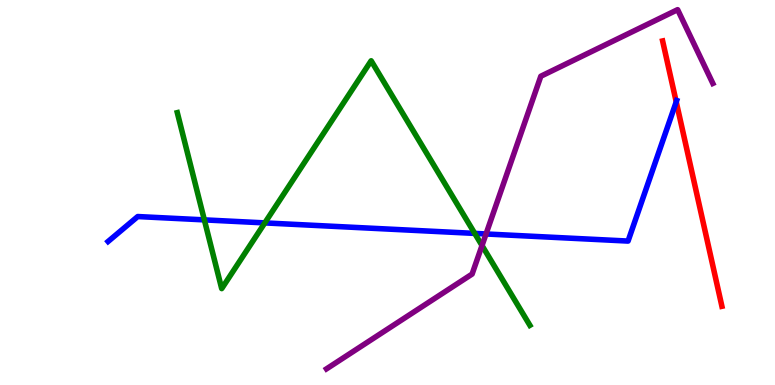[{'lines': ['blue', 'red'], 'intersections': [{'x': 8.73, 'y': 7.35}]}, {'lines': ['green', 'red'], 'intersections': []}, {'lines': ['purple', 'red'], 'intersections': []}, {'lines': ['blue', 'green'], 'intersections': [{'x': 2.64, 'y': 4.29}, {'x': 3.42, 'y': 4.21}, {'x': 6.13, 'y': 3.94}]}, {'lines': ['blue', 'purple'], 'intersections': [{'x': 6.27, 'y': 3.92}]}, {'lines': ['green', 'purple'], 'intersections': [{'x': 6.22, 'y': 3.62}]}]